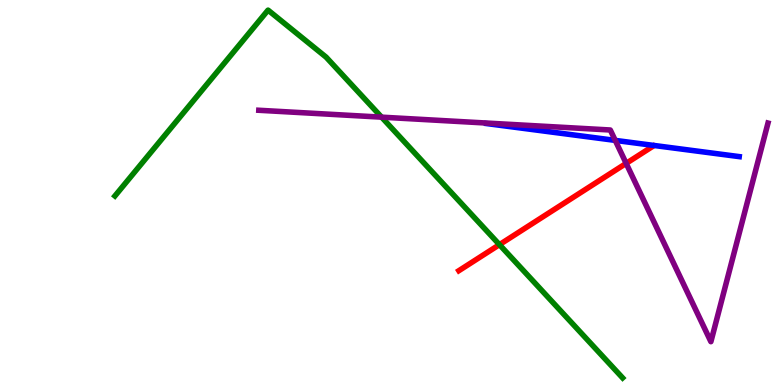[{'lines': ['blue', 'red'], 'intersections': []}, {'lines': ['green', 'red'], 'intersections': [{'x': 6.44, 'y': 3.65}]}, {'lines': ['purple', 'red'], 'intersections': [{'x': 8.08, 'y': 5.76}]}, {'lines': ['blue', 'green'], 'intersections': []}, {'lines': ['blue', 'purple'], 'intersections': [{'x': 7.94, 'y': 6.35}]}, {'lines': ['green', 'purple'], 'intersections': [{'x': 4.92, 'y': 6.96}]}]